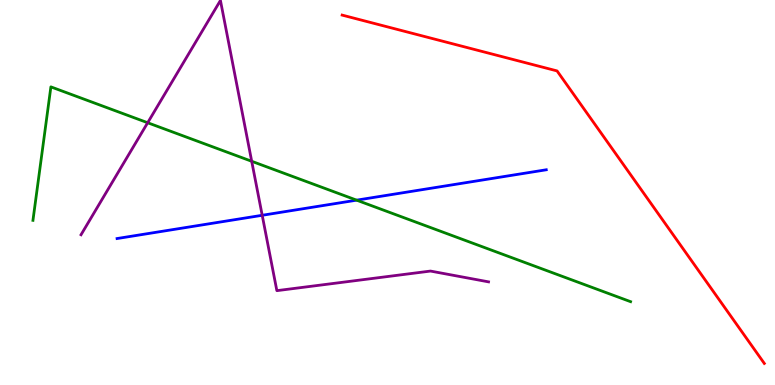[{'lines': ['blue', 'red'], 'intersections': []}, {'lines': ['green', 'red'], 'intersections': []}, {'lines': ['purple', 'red'], 'intersections': []}, {'lines': ['blue', 'green'], 'intersections': [{'x': 4.6, 'y': 4.8}]}, {'lines': ['blue', 'purple'], 'intersections': [{'x': 3.38, 'y': 4.41}]}, {'lines': ['green', 'purple'], 'intersections': [{'x': 1.91, 'y': 6.81}, {'x': 3.25, 'y': 5.81}]}]